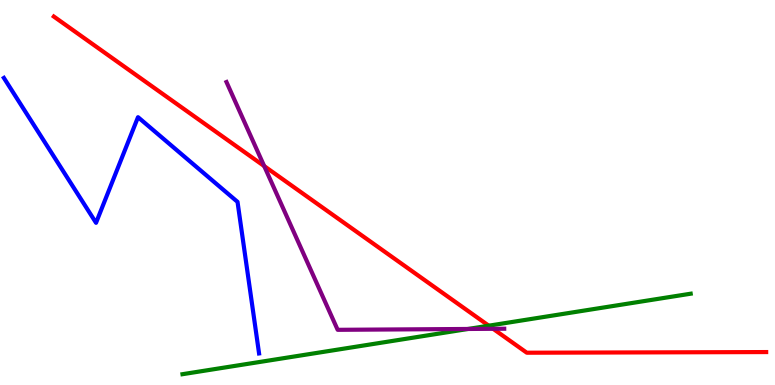[{'lines': ['blue', 'red'], 'intersections': []}, {'lines': ['green', 'red'], 'intersections': [{'x': 6.31, 'y': 1.54}]}, {'lines': ['purple', 'red'], 'intersections': [{'x': 3.41, 'y': 5.69}, {'x': 6.36, 'y': 1.46}]}, {'lines': ['blue', 'green'], 'intersections': []}, {'lines': ['blue', 'purple'], 'intersections': []}, {'lines': ['green', 'purple'], 'intersections': [{'x': 6.04, 'y': 1.46}]}]